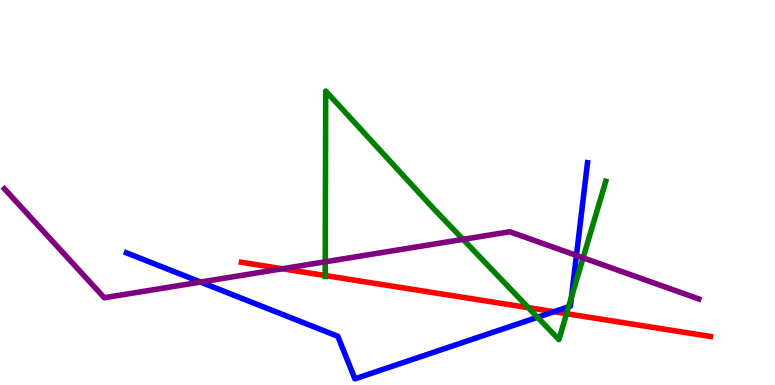[{'lines': ['blue', 'red'], 'intersections': [{'x': 7.15, 'y': 1.9}]}, {'lines': ['green', 'red'], 'intersections': [{'x': 4.2, 'y': 2.84}, {'x': 6.82, 'y': 2.01}, {'x': 7.31, 'y': 1.85}]}, {'lines': ['purple', 'red'], 'intersections': [{'x': 3.64, 'y': 3.02}]}, {'lines': ['blue', 'green'], 'intersections': [{'x': 6.94, 'y': 1.76}, {'x': 7.34, 'y': 2.03}, {'x': 7.37, 'y': 2.28}]}, {'lines': ['blue', 'purple'], 'intersections': [{'x': 2.59, 'y': 2.67}, {'x': 7.44, 'y': 3.37}]}, {'lines': ['green', 'purple'], 'intersections': [{'x': 4.2, 'y': 3.2}, {'x': 5.97, 'y': 3.78}, {'x': 7.52, 'y': 3.3}]}]